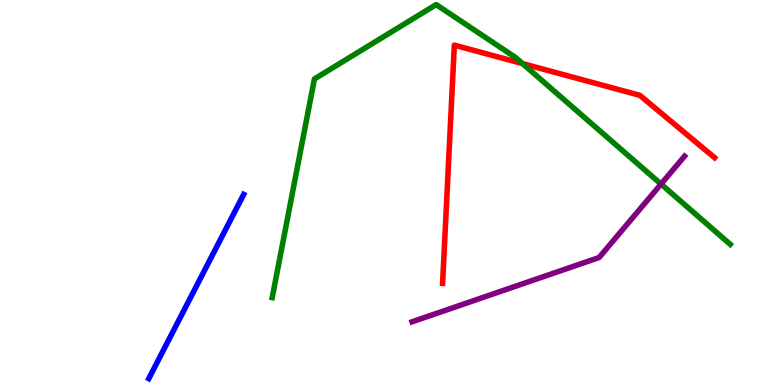[{'lines': ['blue', 'red'], 'intersections': []}, {'lines': ['green', 'red'], 'intersections': [{'x': 6.74, 'y': 8.35}]}, {'lines': ['purple', 'red'], 'intersections': []}, {'lines': ['blue', 'green'], 'intersections': []}, {'lines': ['blue', 'purple'], 'intersections': []}, {'lines': ['green', 'purple'], 'intersections': [{'x': 8.53, 'y': 5.22}]}]